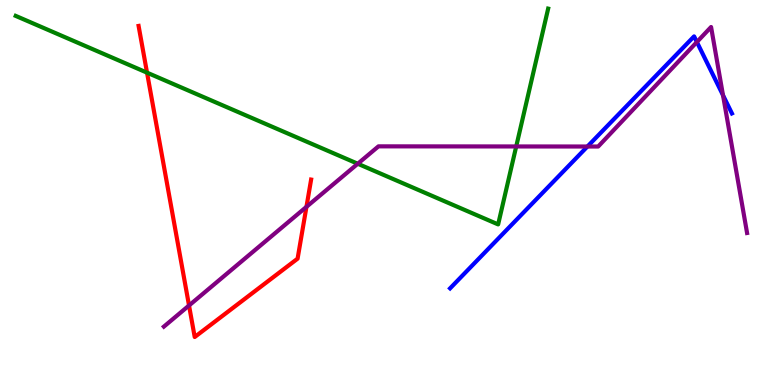[{'lines': ['blue', 'red'], 'intersections': []}, {'lines': ['green', 'red'], 'intersections': [{'x': 1.9, 'y': 8.11}]}, {'lines': ['purple', 'red'], 'intersections': [{'x': 2.44, 'y': 2.07}, {'x': 3.95, 'y': 4.63}]}, {'lines': ['blue', 'green'], 'intersections': []}, {'lines': ['blue', 'purple'], 'intersections': [{'x': 7.58, 'y': 6.19}, {'x': 8.99, 'y': 8.91}, {'x': 9.33, 'y': 7.53}]}, {'lines': ['green', 'purple'], 'intersections': [{'x': 4.62, 'y': 5.75}, {'x': 6.66, 'y': 6.2}]}]